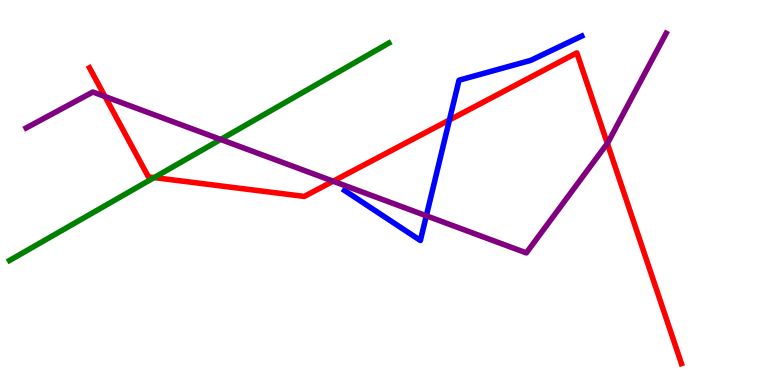[{'lines': ['blue', 'red'], 'intersections': [{'x': 5.8, 'y': 6.88}]}, {'lines': ['green', 'red'], 'intersections': [{'x': 1.99, 'y': 5.39}]}, {'lines': ['purple', 'red'], 'intersections': [{'x': 1.35, 'y': 7.49}, {'x': 4.3, 'y': 5.29}, {'x': 7.84, 'y': 6.27}]}, {'lines': ['blue', 'green'], 'intersections': []}, {'lines': ['blue', 'purple'], 'intersections': [{'x': 5.5, 'y': 4.4}]}, {'lines': ['green', 'purple'], 'intersections': [{'x': 2.85, 'y': 6.38}]}]